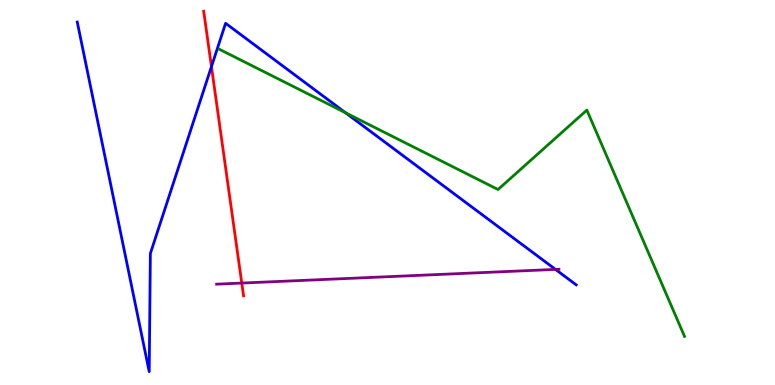[{'lines': ['blue', 'red'], 'intersections': [{'x': 2.73, 'y': 8.27}]}, {'lines': ['green', 'red'], 'intersections': []}, {'lines': ['purple', 'red'], 'intersections': [{'x': 3.12, 'y': 2.65}]}, {'lines': ['blue', 'green'], 'intersections': [{'x': 4.46, 'y': 7.07}]}, {'lines': ['blue', 'purple'], 'intersections': [{'x': 7.17, 'y': 3.0}]}, {'lines': ['green', 'purple'], 'intersections': []}]